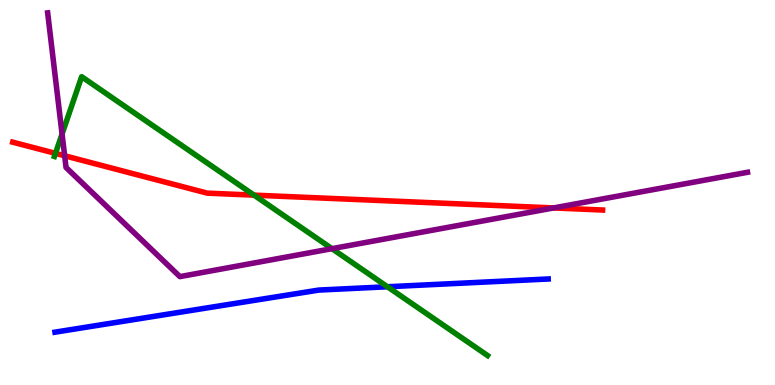[{'lines': ['blue', 'red'], 'intersections': []}, {'lines': ['green', 'red'], 'intersections': [{'x': 0.716, 'y': 6.02}, {'x': 3.28, 'y': 4.93}]}, {'lines': ['purple', 'red'], 'intersections': [{'x': 0.834, 'y': 5.95}, {'x': 7.14, 'y': 4.6}]}, {'lines': ['blue', 'green'], 'intersections': [{'x': 5.0, 'y': 2.55}]}, {'lines': ['blue', 'purple'], 'intersections': []}, {'lines': ['green', 'purple'], 'intersections': [{'x': 0.801, 'y': 6.52}, {'x': 4.28, 'y': 3.54}]}]